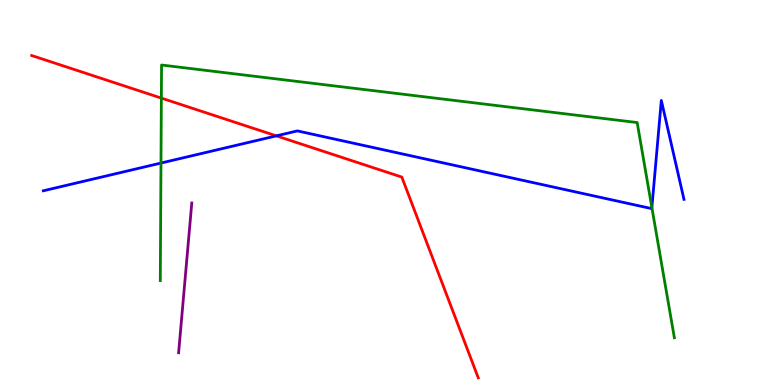[{'lines': ['blue', 'red'], 'intersections': [{'x': 3.57, 'y': 6.47}]}, {'lines': ['green', 'red'], 'intersections': [{'x': 2.08, 'y': 7.45}]}, {'lines': ['purple', 'red'], 'intersections': []}, {'lines': ['blue', 'green'], 'intersections': [{'x': 2.08, 'y': 5.76}, {'x': 8.41, 'y': 4.61}]}, {'lines': ['blue', 'purple'], 'intersections': []}, {'lines': ['green', 'purple'], 'intersections': []}]